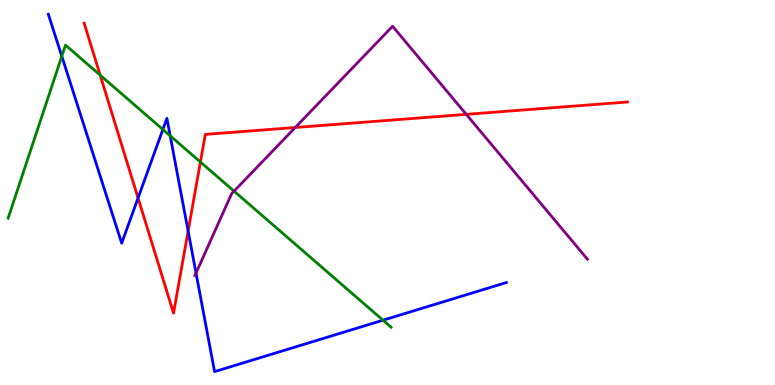[{'lines': ['blue', 'red'], 'intersections': [{'x': 1.78, 'y': 4.86}, {'x': 2.43, 'y': 4.0}]}, {'lines': ['green', 'red'], 'intersections': [{'x': 1.29, 'y': 8.05}, {'x': 2.59, 'y': 5.79}]}, {'lines': ['purple', 'red'], 'intersections': [{'x': 3.81, 'y': 6.69}, {'x': 6.02, 'y': 7.03}]}, {'lines': ['blue', 'green'], 'intersections': [{'x': 0.797, 'y': 8.54}, {'x': 2.1, 'y': 6.64}, {'x': 2.2, 'y': 6.47}, {'x': 4.94, 'y': 1.68}]}, {'lines': ['blue', 'purple'], 'intersections': [{'x': 2.53, 'y': 2.91}]}, {'lines': ['green', 'purple'], 'intersections': [{'x': 3.02, 'y': 5.04}]}]